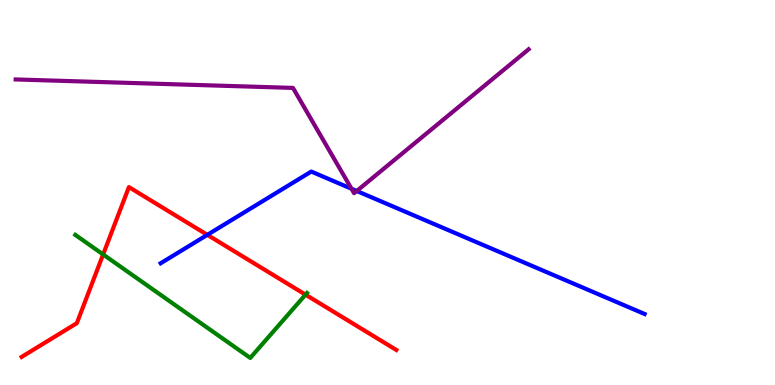[{'lines': ['blue', 'red'], 'intersections': [{'x': 2.68, 'y': 3.9}]}, {'lines': ['green', 'red'], 'intersections': [{'x': 1.33, 'y': 3.39}, {'x': 3.94, 'y': 2.35}]}, {'lines': ['purple', 'red'], 'intersections': []}, {'lines': ['blue', 'green'], 'intersections': []}, {'lines': ['blue', 'purple'], 'intersections': [{'x': 4.54, 'y': 5.1}, {'x': 4.6, 'y': 5.04}]}, {'lines': ['green', 'purple'], 'intersections': []}]